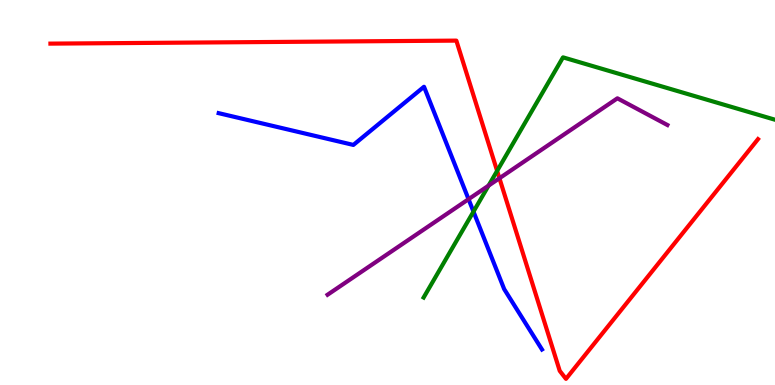[{'lines': ['blue', 'red'], 'intersections': []}, {'lines': ['green', 'red'], 'intersections': [{'x': 6.41, 'y': 5.56}]}, {'lines': ['purple', 'red'], 'intersections': [{'x': 6.44, 'y': 5.37}]}, {'lines': ['blue', 'green'], 'intersections': [{'x': 6.11, 'y': 4.5}]}, {'lines': ['blue', 'purple'], 'intersections': [{'x': 6.05, 'y': 4.83}]}, {'lines': ['green', 'purple'], 'intersections': [{'x': 6.3, 'y': 5.18}]}]